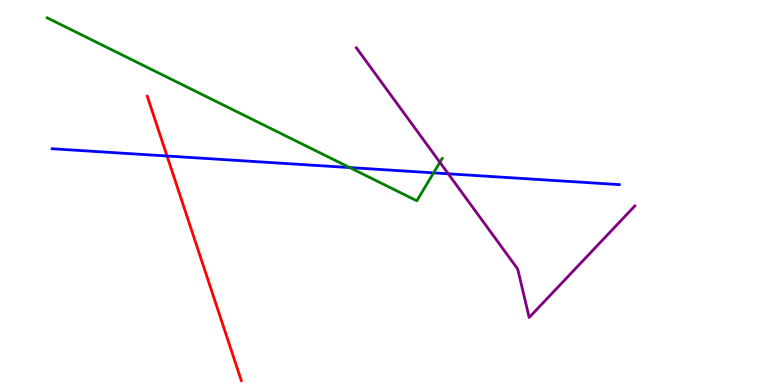[{'lines': ['blue', 'red'], 'intersections': [{'x': 2.16, 'y': 5.95}]}, {'lines': ['green', 'red'], 'intersections': []}, {'lines': ['purple', 'red'], 'intersections': []}, {'lines': ['blue', 'green'], 'intersections': [{'x': 4.51, 'y': 5.65}, {'x': 5.59, 'y': 5.51}]}, {'lines': ['blue', 'purple'], 'intersections': [{'x': 5.78, 'y': 5.49}]}, {'lines': ['green', 'purple'], 'intersections': [{'x': 5.68, 'y': 5.78}]}]